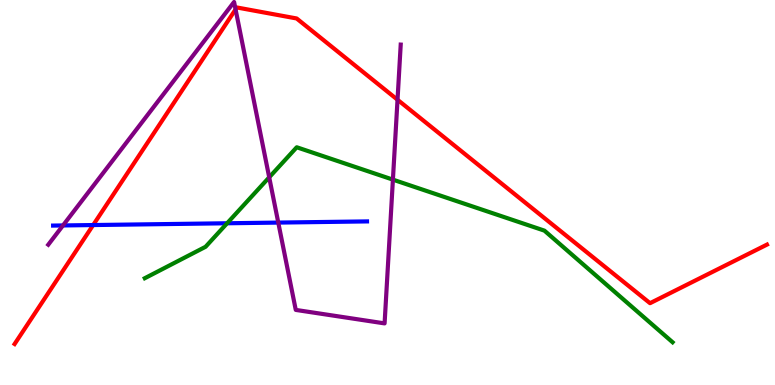[{'lines': ['blue', 'red'], 'intersections': [{'x': 1.2, 'y': 4.15}]}, {'lines': ['green', 'red'], 'intersections': []}, {'lines': ['purple', 'red'], 'intersections': [{'x': 3.04, 'y': 9.76}, {'x': 5.13, 'y': 7.41}]}, {'lines': ['blue', 'green'], 'intersections': [{'x': 2.93, 'y': 4.2}]}, {'lines': ['blue', 'purple'], 'intersections': [{'x': 0.813, 'y': 4.14}, {'x': 3.59, 'y': 4.22}]}, {'lines': ['green', 'purple'], 'intersections': [{'x': 3.47, 'y': 5.39}, {'x': 5.07, 'y': 5.33}]}]